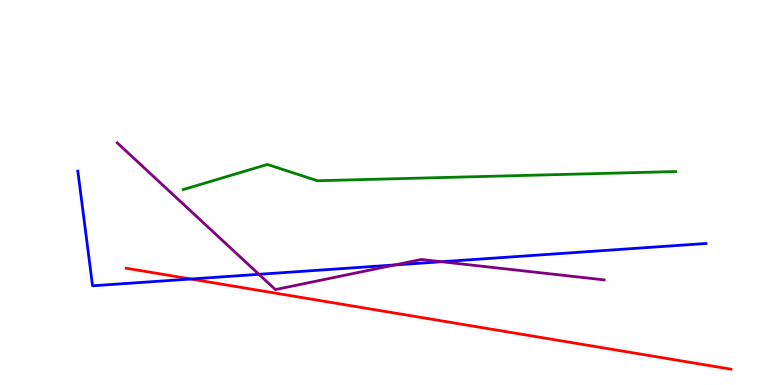[{'lines': ['blue', 'red'], 'intersections': [{'x': 2.46, 'y': 2.75}]}, {'lines': ['green', 'red'], 'intersections': []}, {'lines': ['purple', 'red'], 'intersections': []}, {'lines': ['blue', 'green'], 'intersections': []}, {'lines': ['blue', 'purple'], 'intersections': [{'x': 3.34, 'y': 2.87}, {'x': 5.09, 'y': 3.12}, {'x': 5.7, 'y': 3.2}]}, {'lines': ['green', 'purple'], 'intersections': []}]